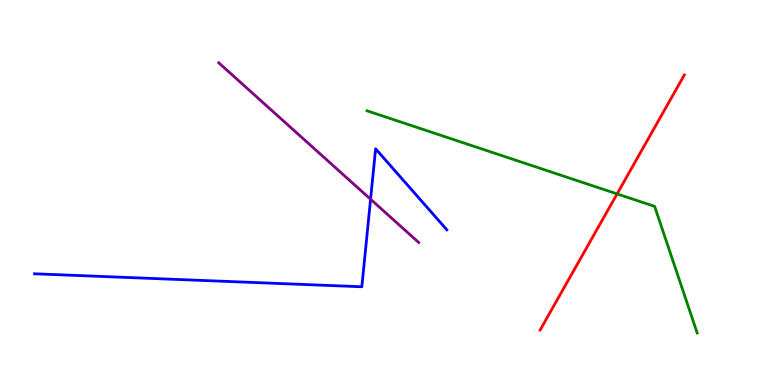[{'lines': ['blue', 'red'], 'intersections': []}, {'lines': ['green', 'red'], 'intersections': [{'x': 7.96, 'y': 4.96}]}, {'lines': ['purple', 'red'], 'intersections': []}, {'lines': ['blue', 'green'], 'intersections': []}, {'lines': ['blue', 'purple'], 'intersections': [{'x': 4.78, 'y': 4.83}]}, {'lines': ['green', 'purple'], 'intersections': []}]